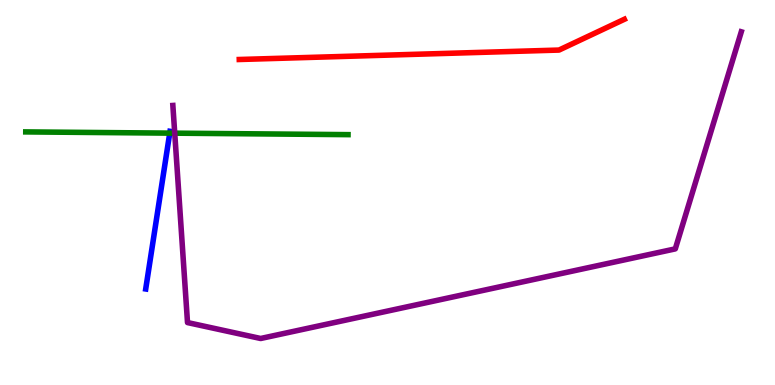[{'lines': ['blue', 'red'], 'intersections': []}, {'lines': ['green', 'red'], 'intersections': []}, {'lines': ['purple', 'red'], 'intersections': []}, {'lines': ['blue', 'green'], 'intersections': [{'x': 2.19, 'y': 6.54}]}, {'lines': ['blue', 'purple'], 'intersections': []}, {'lines': ['green', 'purple'], 'intersections': [{'x': 2.25, 'y': 6.54}]}]